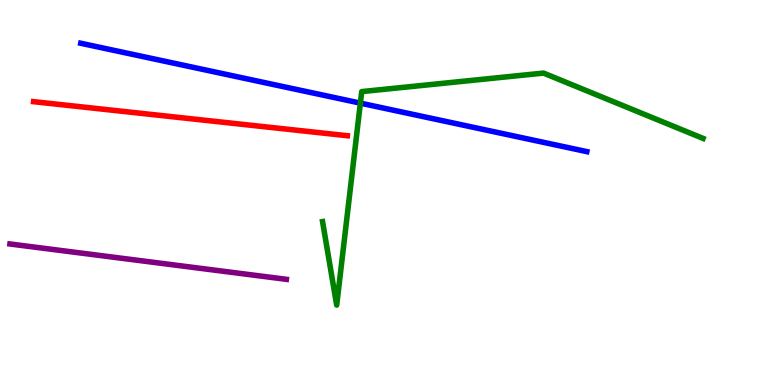[{'lines': ['blue', 'red'], 'intersections': []}, {'lines': ['green', 'red'], 'intersections': []}, {'lines': ['purple', 'red'], 'intersections': []}, {'lines': ['blue', 'green'], 'intersections': [{'x': 4.65, 'y': 7.32}]}, {'lines': ['blue', 'purple'], 'intersections': []}, {'lines': ['green', 'purple'], 'intersections': []}]